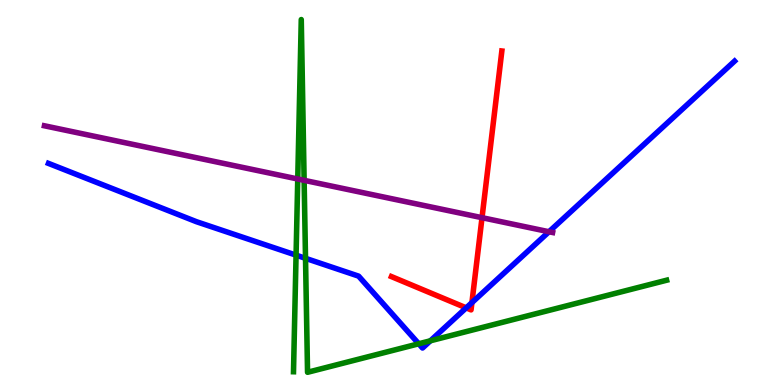[{'lines': ['blue', 'red'], 'intersections': [{'x': 6.02, 'y': 2.0}, {'x': 6.09, 'y': 2.14}]}, {'lines': ['green', 'red'], 'intersections': []}, {'lines': ['purple', 'red'], 'intersections': [{'x': 6.22, 'y': 4.35}]}, {'lines': ['blue', 'green'], 'intersections': [{'x': 3.82, 'y': 3.37}, {'x': 3.94, 'y': 3.29}, {'x': 5.4, 'y': 1.07}, {'x': 5.55, 'y': 1.15}]}, {'lines': ['blue', 'purple'], 'intersections': [{'x': 7.08, 'y': 3.98}]}, {'lines': ['green', 'purple'], 'intersections': [{'x': 3.84, 'y': 5.35}, {'x': 3.92, 'y': 5.32}]}]